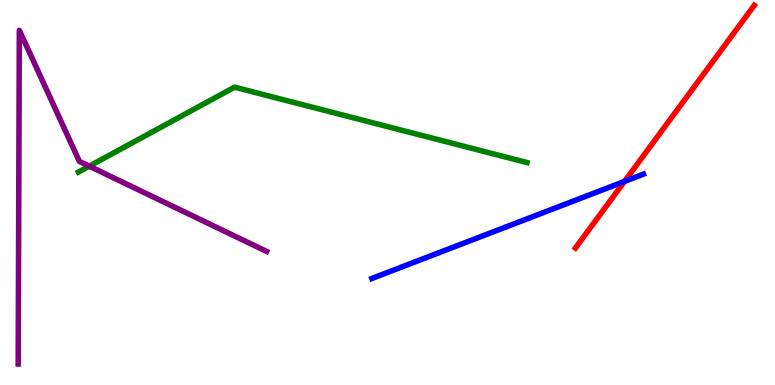[{'lines': ['blue', 'red'], 'intersections': [{'x': 8.06, 'y': 5.29}]}, {'lines': ['green', 'red'], 'intersections': []}, {'lines': ['purple', 'red'], 'intersections': []}, {'lines': ['blue', 'green'], 'intersections': []}, {'lines': ['blue', 'purple'], 'intersections': []}, {'lines': ['green', 'purple'], 'intersections': [{'x': 1.15, 'y': 5.68}]}]